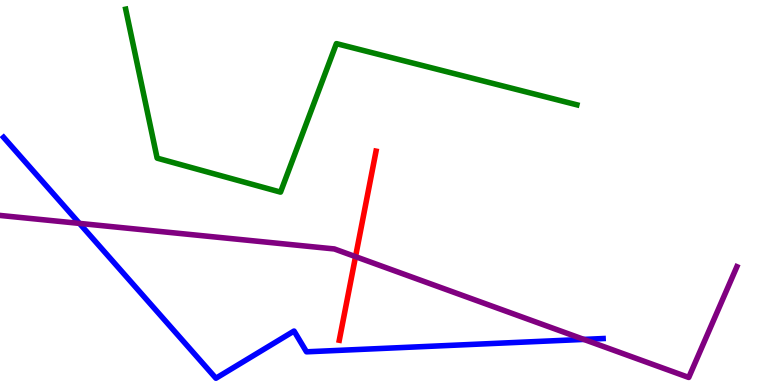[{'lines': ['blue', 'red'], 'intersections': []}, {'lines': ['green', 'red'], 'intersections': []}, {'lines': ['purple', 'red'], 'intersections': [{'x': 4.59, 'y': 3.33}]}, {'lines': ['blue', 'green'], 'intersections': []}, {'lines': ['blue', 'purple'], 'intersections': [{'x': 1.03, 'y': 4.2}, {'x': 7.53, 'y': 1.18}]}, {'lines': ['green', 'purple'], 'intersections': []}]